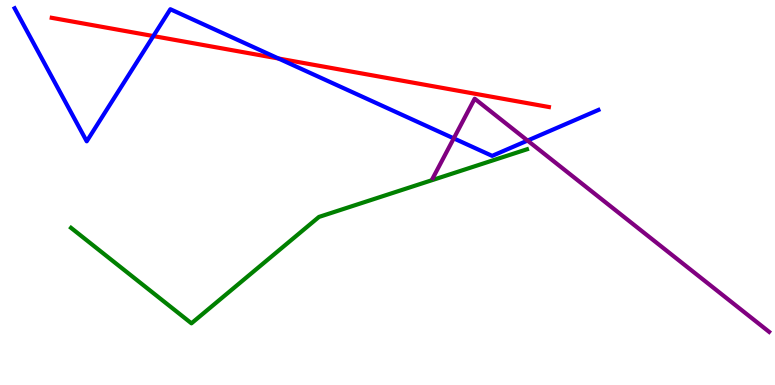[{'lines': ['blue', 'red'], 'intersections': [{'x': 1.98, 'y': 9.06}, {'x': 3.59, 'y': 8.48}]}, {'lines': ['green', 'red'], 'intersections': []}, {'lines': ['purple', 'red'], 'intersections': []}, {'lines': ['blue', 'green'], 'intersections': []}, {'lines': ['blue', 'purple'], 'intersections': [{'x': 5.85, 'y': 6.41}, {'x': 6.81, 'y': 6.35}]}, {'lines': ['green', 'purple'], 'intersections': []}]